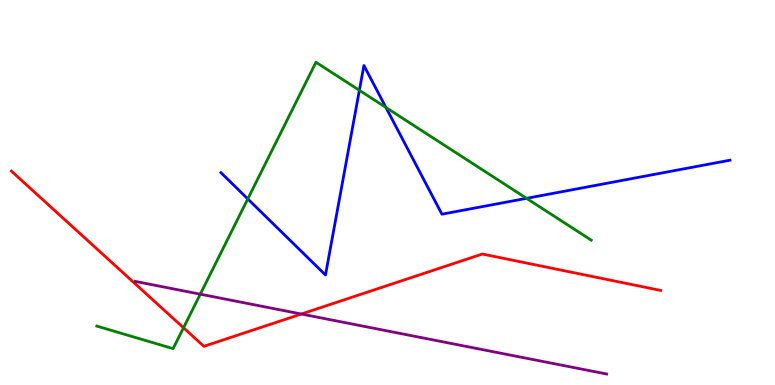[{'lines': ['blue', 'red'], 'intersections': []}, {'lines': ['green', 'red'], 'intersections': [{'x': 2.37, 'y': 1.49}]}, {'lines': ['purple', 'red'], 'intersections': [{'x': 3.89, 'y': 1.84}]}, {'lines': ['blue', 'green'], 'intersections': [{'x': 3.2, 'y': 4.83}, {'x': 4.64, 'y': 7.65}, {'x': 4.98, 'y': 7.21}, {'x': 6.79, 'y': 4.85}]}, {'lines': ['blue', 'purple'], 'intersections': []}, {'lines': ['green', 'purple'], 'intersections': [{'x': 2.58, 'y': 2.36}]}]